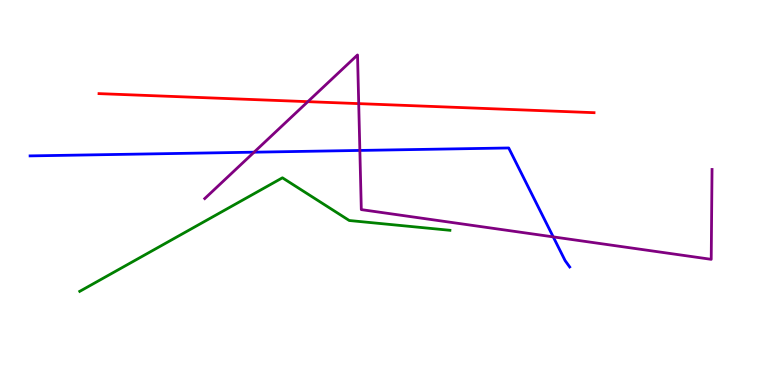[{'lines': ['blue', 'red'], 'intersections': []}, {'lines': ['green', 'red'], 'intersections': []}, {'lines': ['purple', 'red'], 'intersections': [{'x': 3.97, 'y': 7.36}, {'x': 4.63, 'y': 7.31}]}, {'lines': ['blue', 'green'], 'intersections': []}, {'lines': ['blue', 'purple'], 'intersections': [{'x': 3.28, 'y': 6.05}, {'x': 4.64, 'y': 6.09}, {'x': 7.14, 'y': 3.85}]}, {'lines': ['green', 'purple'], 'intersections': []}]